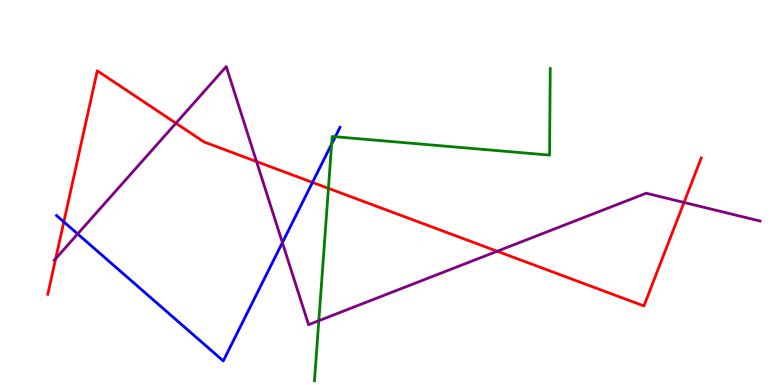[{'lines': ['blue', 'red'], 'intersections': [{'x': 0.823, 'y': 4.24}, {'x': 4.03, 'y': 5.26}]}, {'lines': ['green', 'red'], 'intersections': [{'x': 4.24, 'y': 5.11}]}, {'lines': ['purple', 'red'], 'intersections': [{'x': 0.718, 'y': 3.28}, {'x': 2.27, 'y': 6.8}, {'x': 3.31, 'y': 5.8}, {'x': 6.42, 'y': 3.47}, {'x': 8.83, 'y': 4.74}]}, {'lines': ['blue', 'green'], 'intersections': [{'x': 4.28, 'y': 6.26}, {'x': 4.33, 'y': 6.45}]}, {'lines': ['blue', 'purple'], 'intersections': [{'x': 1.0, 'y': 3.92}, {'x': 3.64, 'y': 3.7}]}, {'lines': ['green', 'purple'], 'intersections': [{'x': 4.11, 'y': 1.67}]}]